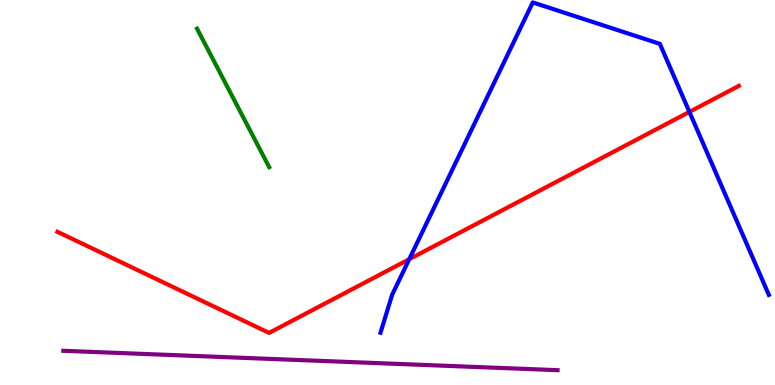[{'lines': ['blue', 'red'], 'intersections': [{'x': 5.28, 'y': 3.27}, {'x': 8.9, 'y': 7.09}]}, {'lines': ['green', 'red'], 'intersections': []}, {'lines': ['purple', 'red'], 'intersections': []}, {'lines': ['blue', 'green'], 'intersections': []}, {'lines': ['blue', 'purple'], 'intersections': []}, {'lines': ['green', 'purple'], 'intersections': []}]